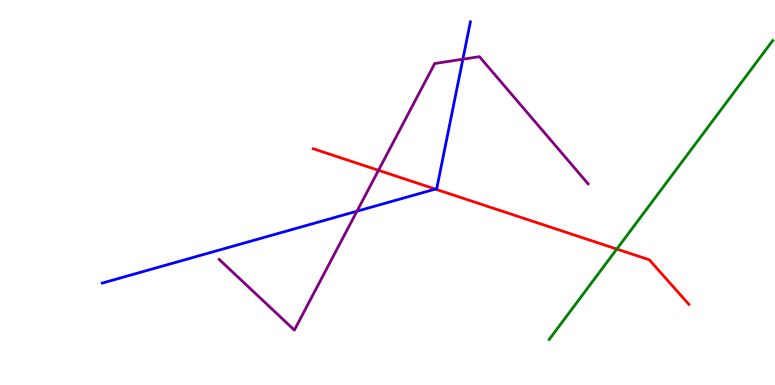[{'lines': ['blue', 'red'], 'intersections': [{'x': 5.62, 'y': 5.09}]}, {'lines': ['green', 'red'], 'intersections': [{'x': 7.96, 'y': 3.53}]}, {'lines': ['purple', 'red'], 'intersections': [{'x': 4.88, 'y': 5.58}]}, {'lines': ['blue', 'green'], 'intersections': []}, {'lines': ['blue', 'purple'], 'intersections': [{'x': 4.61, 'y': 4.51}, {'x': 5.97, 'y': 8.46}]}, {'lines': ['green', 'purple'], 'intersections': []}]